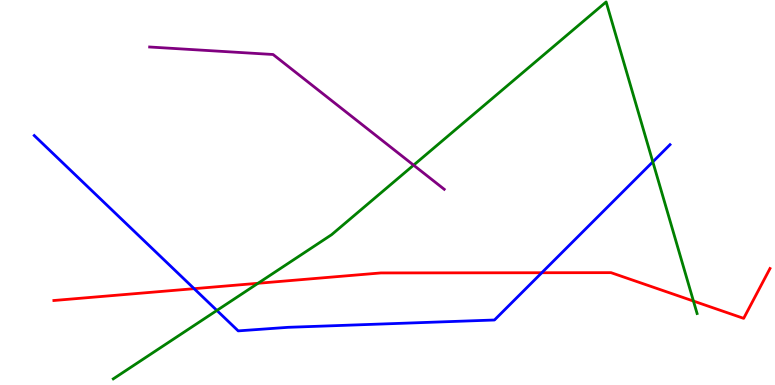[{'lines': ['blue', 'red'], 'intersections': [{'x': 2.51, 'y': 2.5}, {'x': 6.99, 'y': 2.92}]}, {'lines': ['green', 'red'], 'intersections': [{'x': 3.33, 'y': 2.64}, {'x': 8.95, 'y': 2.18}]}, {'lines': ['purple', 'red'], 'intersections': []}, {'lines': ['blue', 'green'], 'intersections': [{'x': 2.8, 'y': 1.94}, {'x': 8.42, 'y': 5.8}]}, {'lines': ['blue', 'purple'], 'intersections': []}, {'lines': ['green', 'purple'], 'intersections': [{'x': 5.34, 'y': 5.71}]}]